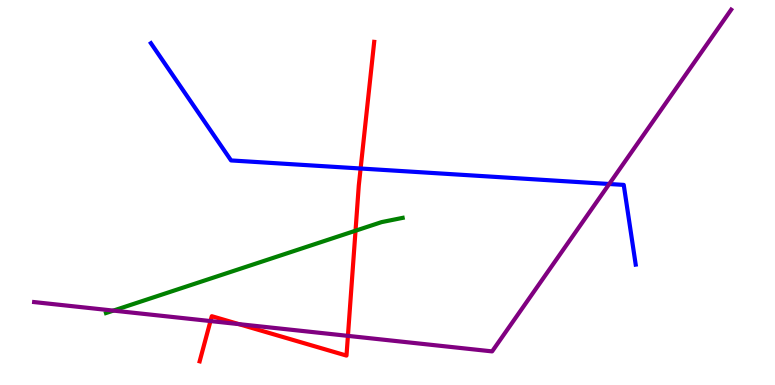[{'lines': ['blue', 'red'], 'intersections': [{'x': 4.65, 'y': 5.62}]}, {'lines': ['green', 'red'], 'intersections': [{'x': 4.59, 'y': 4.01}]}, {'lines': ['purple', 'red'], 'intersections': [{'x': 2.72, 'y': 1.66}, {'x': 3.08, 'y': 1.58}, {'x': 4.49, 'y': 1.28}]}, {'lines': ['blue', 'green'], 'intersections': []}, {'lines': ['blue', 'purple'], 'intersections': [{'x': 7.86, 'y': 5.22}]}, {'lines': ['green', 'purple'], 'intersections': [{'x': 1.46, 'y': 1.93}]}]